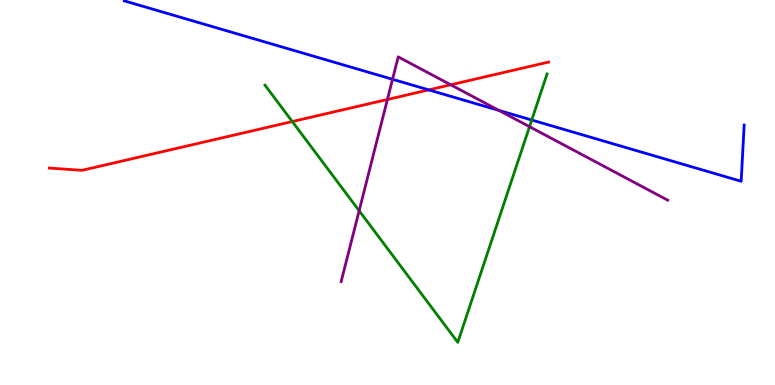[{'lines': ['blue', 'red'], 'intersections': [{'x': 5.53, 'y': 7.67}]}, {'lines': ['green', 'red'], 'intersections': [{'x': 3.77, 'y': 6.84}]}, {'lines': ['purple', 'red'], 'intersections': [{'x': 5.0, 'y': 7.42}, {'x': 5.82, 'y': 7.8}]}, {'lines': ['blue', 'green'], 'intersections': [{'x': 6.86, 'y': 6.88}]}, {'lines': ['blue', 'purple'], 'intersections': [{'x': 5.06, 'y': 7.94}, {'x': 6.44, 'y': 7.13}]}, {'lines': ['green', 'purple'], 'intersections': [{'x': 4.63, 'y': 4.53}, {'x': 6.83, 'y': 6.71}]}]